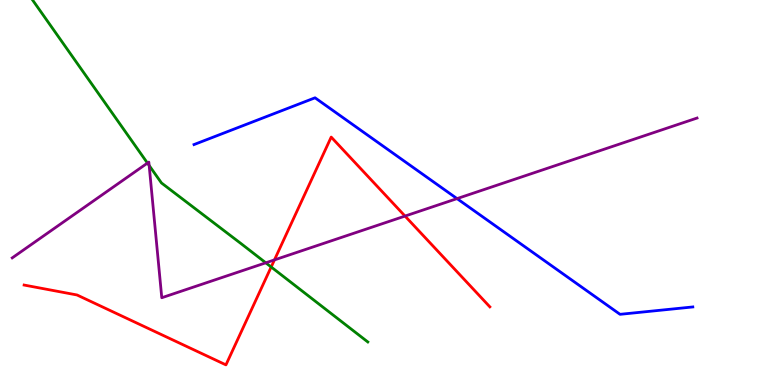[{'lines': ['blue', 'red'], 'intersections': []}, {'lines': ['green', 'red'], 'intersections': [{'x': 3.5, 'y': 3.07}]}, {'lines': ['purple', 'red'], 'intersections': [{'x': 3.54, 'y': 3.25}, {'x': 5.23, 'y': 4.39}]}, {'lines': ['blue', 'green'], 'intersections': []}, {'lines': ['blue', 'purple'], 'intersections': [{'x': 5.9, 'y': 4.84}]}, {'lines': ['green', 'purple'], 'intersections': [{'x': 1.9, 'y': 5.76}, {'x': 1.92, 'y': 5.7}, {'x': 3.43, 'y': 3.17}]}]